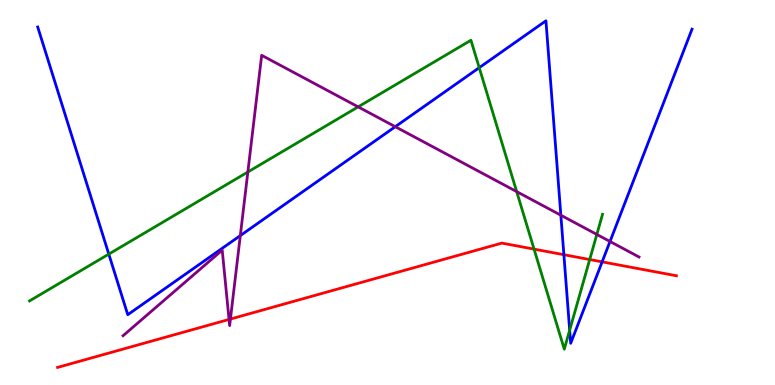[{'lines': ['blue', 'red'], 'intersections': [{'x': 7.28, 'y': 3.38}, {'x': 7.77, 'y': 3.2}]}, {'lines': ['green', 'red'], 'intersections': [{'x': 6.89, 'y': 3.53}, {'x': 7.61, 'y': 3.26}]}, {'lines': ['purple', 'red'], 'intersections': [{'x': 2.96, 'y': 1.7}, {'x': 2.97, 'y': 1.71}]}, {'lines': ['blue', 'green'], 'intersections': [{'x': 1.4, 'y': 3.4}, {'x': 6.18, 'y': 8.24}, {'x': 7.35, 'y': 1.42}]}, {'lines': ['blue', 'purple'], 'intersections': [{'x': 3.1, 'y': 3.88}, {'x': 5.1, 'y': 6.71}, {'x': 7.24, 'y': 4.41}, {'x': 7.87, 'y': 3.73}]}, {'lines': ['green', 'purple'], 'intersections': [{'x': 3.2, 'y': 5.53}, {'x': 4.62, 'y': 7.22}, {'x': 6.67, 'y': 5.02}, {'x': 7.7, 'y': 3.91}]}]